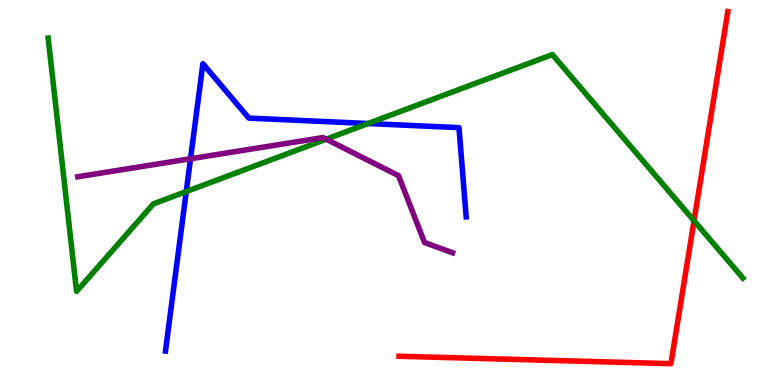[{'lines': ['blue', 'red'], 'intersections': []}, {'lines': ['green', 'red'], 'intersections': [{'x': 8.96, 'y': 4.27}]}, {'lines': ['purple', 'red'], 'intersections': []}, {'lines': ['blue', 'green'], 'intersections': [{'x': 2.4, 'y': 5.02}, {'x': 4.75, 'y': 6.79}]}, {'lines': ['blue', 'purple'], 'intersections': [{'x': 2.46, 'y': 5.88}]}, {'lines': ['green', 'purple'], 'intersections': [{'x': 4.21, 'y': 6.38}]}]